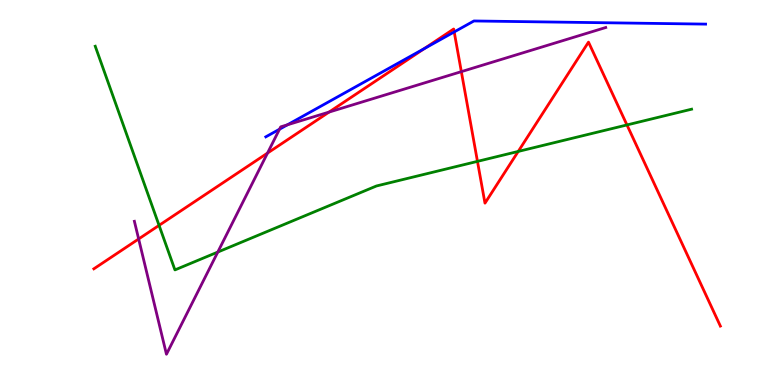[{'lines': ['blue', 'red'], 'intersections': [{'x': 5.48, 'y': 8.74}, {'x': 5.86, 'y': 9.17}]}, {'lines': ['green', 'red'], 'intersections': [{'x': 2.05, 'y': 4.15}, {'x': 6.16, 'y': 5.81}, {'x': 6.69, 'y': 6.07}, {'x': 8.09, 'y': 6.75}]}, {'lines': ['purple', 'red'], 'intersections': [{'x': 1.79, 'y': 3.79}, {'x': 3.45, 'y': 6.02}, {'x': 4.25, 'y': 7.09}, {'x': 5.95, 'y': 8.14}]}, {'lines': ['blue', 'green'], 'intersections': []}, {'lines': ['blue', 'purple'], 'intersections': [{'x': 3.61, 'y': 6.64}, {'x': 3.71, 'y': 6.76}]}, {'lines': ['green', 'purple'], 'intersections': [{'x': 2.81, 'y': 3.45}]}]